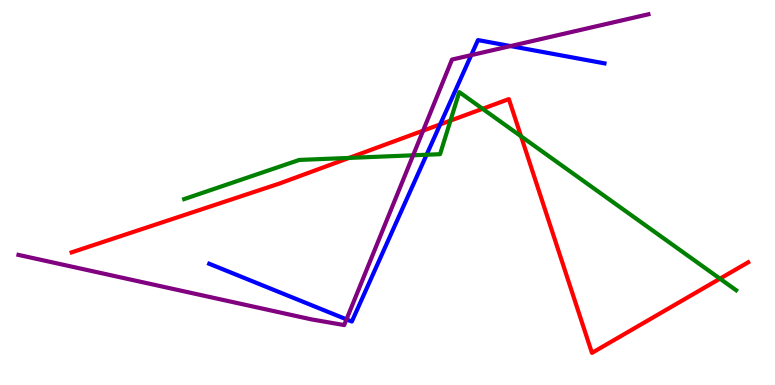[{'lines': ['blue', 'red'], 'intersections': [{'x': 5.68, 'y': 6.77}]}, {'lines': ['green', 'red'], 'intersections': [{'x': 4.5, 'y': 5.9}, {'x': 5.81, 'y': 6.87}, {'x': 6.23, 'y': 7.17}, {'x': 6.72, 'y': 6.46}, {'x': 9.29, 'y': 2.76}]}, {'lines': ['purple', 'red'], 'intersections': [{'x': 5.46, 'y': 6.61}]}, {'lines': ['blue', 'green'], 'intersections': [{'x': 5.5, 'y': 5.98}]}, {'lines': ['blue', 'purple'], 'intersections': [{'x': 4.47, 'y': 1.7}, {'x': 6.08, 'y': 8.57}, {'x': 6.59, 'y': 8.8}]}, {'lines': ['green', 'purple'], 'intersections': [{'x': 5.33, 'y': 5.97}]}]